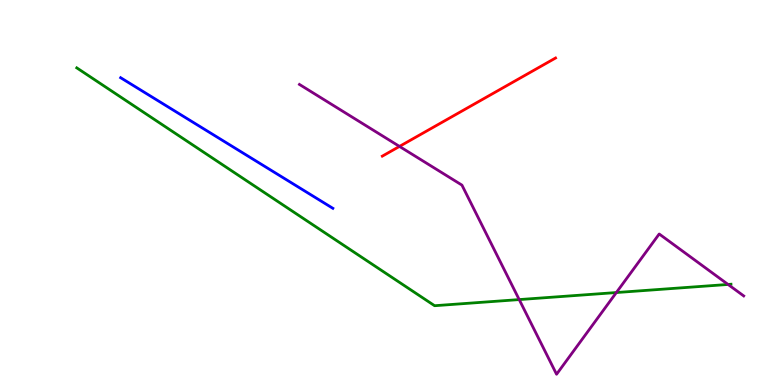[{'lines': ['blue', 'red'], 'intersections': []}, {'lines': ['green', 'red'], 'intersections': []}, {'lines': ['purple', 'red'], 'intersections': [{'x': 5.15, 'y': 6.2}]}, {'lines': ['blue', 'green'], 'intersections': []}, {'lines': ['blue', 'purple'], 'intersections': []}, {'lines': ['green', 'purple'], 'intersections': [{'x': 6.7, 'y': 2.22}, {'x': 7.95, 'y': 2.4}, {'x': 9.39, 'y': 2.61}]}]